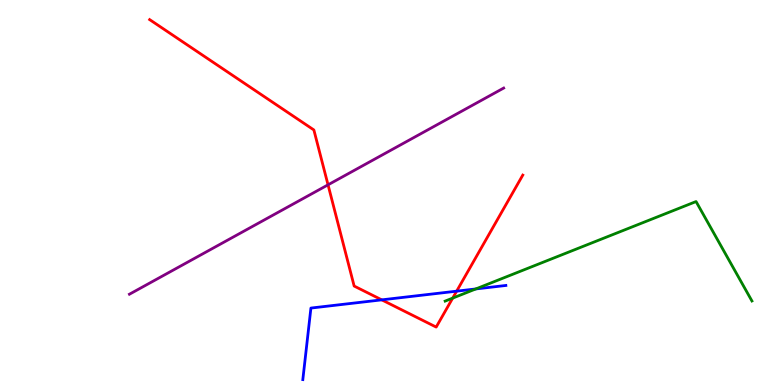[{'lines': ['blue', 'red'], 'intersections': [{'x': 4.93, 'y': 2.21}, {'x': 5.89, 'y': 2.44}]}, {'lines': ['green', 'red'], 'intersections': [{'x': 5.84, 'y': 2.26}]}, {'lines': ['purple', 'red'], 'intersections': [{'x': 4.23, 'y': 5.2}]}, {'lines': ['blue', 'green'], 'intersections': [{'x': 6.14, 'y': 2.49}]}, {'lines': ['blue', 'purple'], 'intersections': []}, {'lines': ['green', 'purple'], 'intersections': []}]